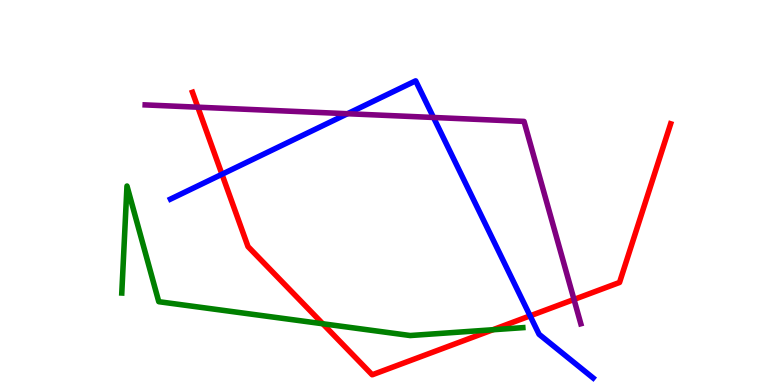[{'lines': ['blue', 'red'], 'intersections': [{'x': 2.86, 'y': 5.47}, {'x': 6.84, 'y': 1.8}]}, {'lines': ['green', 'red'], 'intersections': [{'x': 4.16, 'y': 1.59}, {'x': 6.36, 'y': 1.43}]}, {'lines': ['purple', 'red'], 'intersections': [{'x': 2.55, 'y': 7.22}, {'x': 7.41, 'y': 2.22}]}, {'lines': ['blue', 'green'], 'intersections': []}, {'lines': ['blue', 'purple'], 'intersections': [{'x': 4.48, 'y': 7.05}, {'x': 5.59, 'y': 6.95}]}, {'lines': ['green', 'purple'], 'intersections': []}]